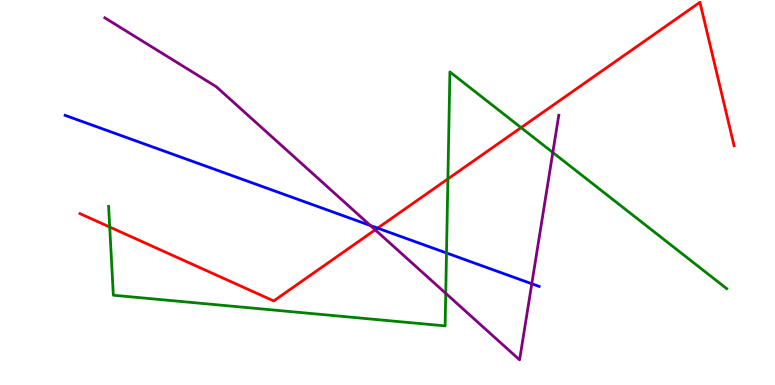[{'lines': ['blue', 'red'], 'intersections': [{'x': 4.87, 'y': 4.07}]}, {'lines': ['green', 'red'], 'intersections': [{'x': 1.42, 'y': 4.1}, {'x': 5.78, 'y': 5.35}, {'x': 6.72, 'y': 6.68}]}, {'lines': ['purple', 'red'], 'intersections': [{'x': 4.84, 'y': 4.03}]}, {'lines': ['blue', 'green'], 'intersections': [{'x': 5.76, 'y': 3.43}]}, {'lines': ['blue', 'purple'], 'intersections': [{'x': 4.78, 'y': 4.14}, {'x': 6.86, 'y': 2.63}]}, {'lines': ['green', 'purple'], 'intersections': [{'x': 5.75, 'y': 2.38}, {'x': 7.13, 'y': 6.04}]}]